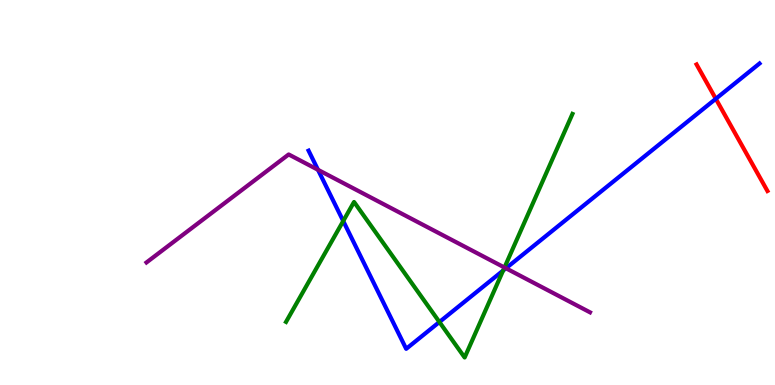[{'lines': ['blue', 'red'], 'intersections': [{'x': 9.24, 'y': 7.43}]}, {'lines': ['green', 'red'], 'intersections': []}, {'lines': ['purple', 'red'], 'intersections': []}, {'lines': ['blue', 'green'], 'intersections': [{'x': 4.43, 'y': 4.26}, {'x': 5.67, 'y': 1.64}, {'x': 6.49, 'y': 2.97}]}, {'lines': ['blue', 'purple'], 'intersections': [{'x': 4.1, 'y': 5.59}, {'x': 6.53, 'y': 3.03}]}, {'lines': ['green', 'purple'], 'intersections': [{'x': 6.51, 'y': 3.05}]}]